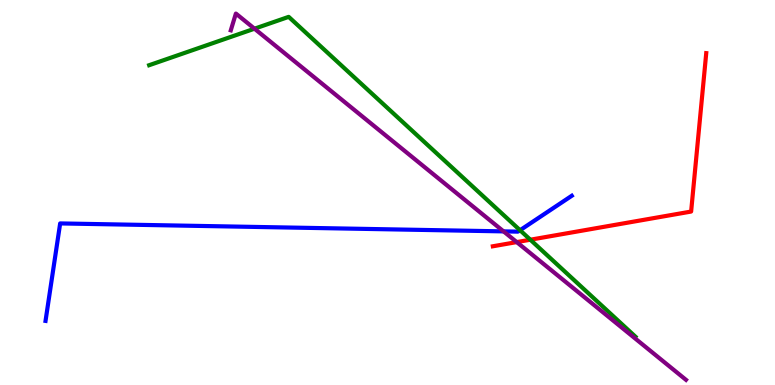[{'lines': ['blue', 'red'], 'intersections': []}, {'lines': ['green', 'red'], 'intersections': [{'x': 6.84, 'y': 3.77}]}, {'lines': ['purple', 'red'], 'intersections': [{'x': 6.67, 'y': 3.71}]}, {'lines': ['blue', 'green'], 'intersections': [{'x': 6.71, 'y': 4.02}]}, {'lines': ['blue', 'purple'], 'intersections': [{'x': 6.5, 'y': 3.99}]}, {'lines': ['green', 'purple'], 'intersections': [{'x': 3.28, 'y': 9.25}]}]